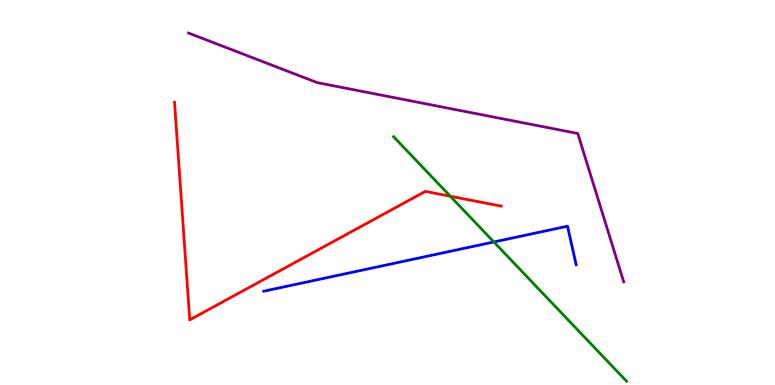[{'lines': ['blue', 'red'], 'intersections': []}, {'lines': ['green', 'red'], 'intersections': [{'x': 5.81, 'y': 4.9}]}, {'lines': ['purple', 'red'], 'intersections': []}, {'lines': ['blue', 'green'], 'intersections': [{'x': 6.37, 'y': 3.72}]}, {'lines': ['blue', 'purple'], 'intersections': []}, {'lines': ['green', 'purple'], 'intersections': []}]